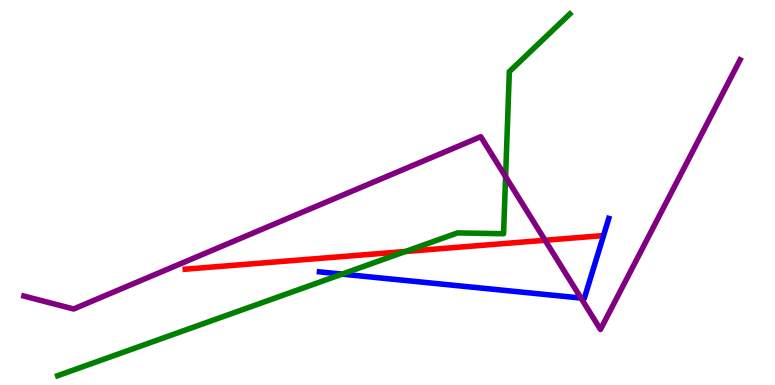[{'lines': ['blue', 'red'], 'intersections': []}, {'lines': ['green', 'red'], 'intersections': [{'x': 5.23, 'y': 3.47}]}, {'lines': ['purple', 'red'], 'intersections': [{'x': 7.03, 'y': 3.76}]}, {'lines': ['blue', 'green'], 'intersections': [{'x': 4.41, 'y': 2.88}]}, {'lines': ['blue', 'purple'], 'intersections': [{'x': 7.5, 'y': 2.26}]}, {'lines': ['green', 'purple'], 'intersections': [{'x': 6.52, 'y': 5.41}]}]